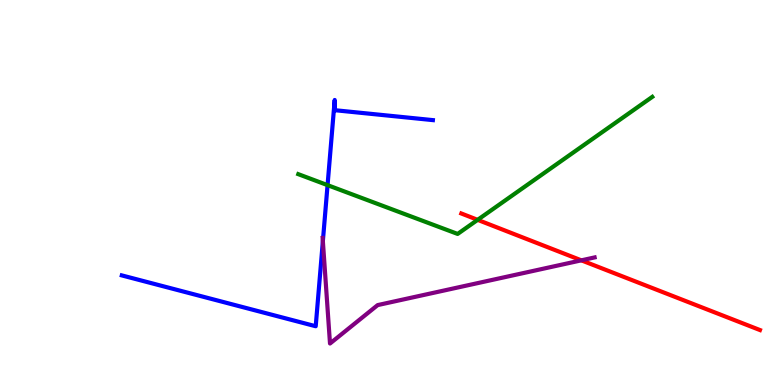[{'lines': ['blue', 'red'], 'intersections': []}, {'lines': ['green', 'red'], 'intersections': [{'x': 6.16, 'y': 4.29}]}, {'lines': ['purple', 'red'], 'intersections': [{'x': 7.5, 'y': 3.24}]}, {'lines': ['blue', 'green'], 'intersections': [{'x': 4.23, 'y': 5.19}]}, {'lines': ['blue', 'purple'], 'intersections': [{'x': 4.17, 'y': 3.74}]}, {'lines': ['green', 'purple'], 'intersections': []}]